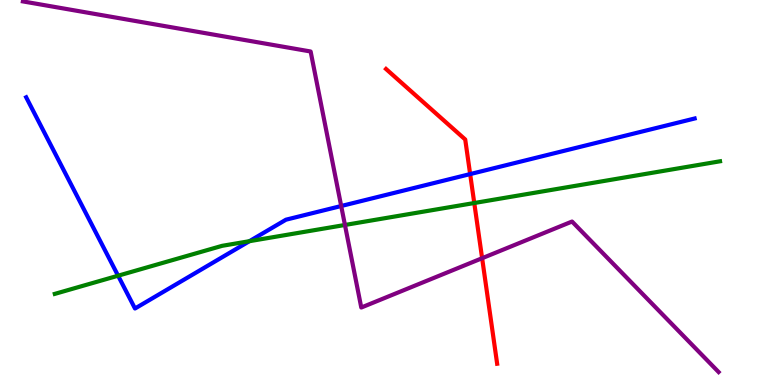[{'lines': ['blue', 'red'], 'intersections': [{'x': 6.07, 'y': 5.48}]}, {'lines': ['green', 'red'], 'intersections': [{'x': 6.12, 'y': 4.73}]}, {'lines': ['purple', 'red'], 'intersections': [{'x': 6.22, 'y': 3.29}]}, {'lines': ['blue', 'green'], 'intersections': [{'x': 1.52, 'y': 2.84}, {'x': 3.22, 'y': 3.74}]}, {'lines': ['blue', 'purple'], 'intersections': [{'x': 4.4, 'y': 4.65}]}, {'lines': ['green', 'purple'], 'intersections': [{'x': 4.45, 'y': 4.16}]}]